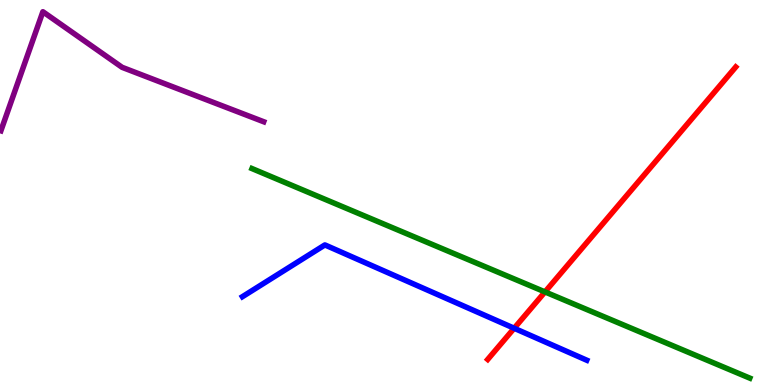[{'lines': ['blue', 'red'], 'intersections': [{'x': 6.63, 'y': 1.47}]}, {'lines': ['green', 'red'], 'intersections': [{'x': 7.03, 'y': 2.42}]}, {'lines': ['purple', 'red'], 'intersections': []}, {'lines': ['blue', 'green'], 'intersections': []}, {'lines': ['blue', 'purple'], 'intersections': []}, {'lines': ['green', 'purple'], 'intersections': []}]